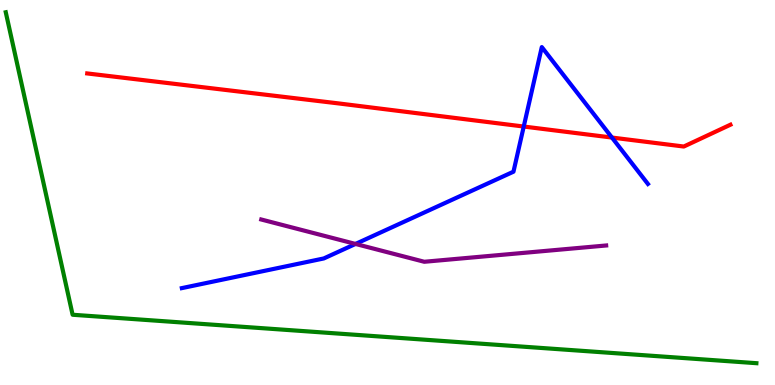[{'lines': ['blue', 'red'], 'intersections': [{'x': 6.76, 'y': 6.71}, {'x': 7.9, 'y': 6.43}]}, {'lines': ['green', 'red'], 'intersections': []}, {'lines': ['purple', 'red'], 'intersections': []}, {'lines': ['blue', 'green'], 'intersections': []}, {'lines': ['blue', 'purple'], 'intersections': [{'x': 4.59, 'y': 3.66}]}, {'lines': ['green', 'purple'], 'intersections': []}]